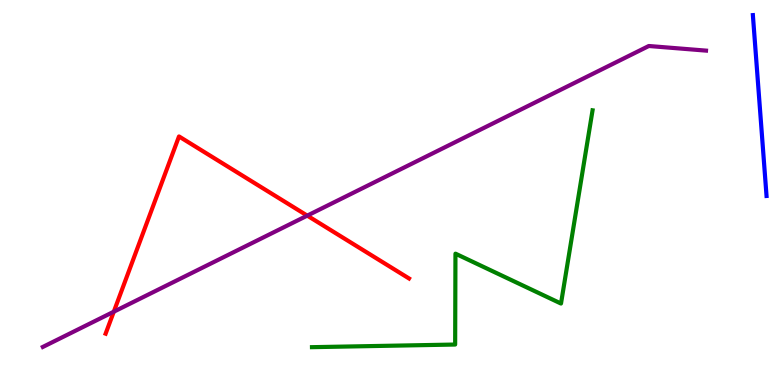[{'lines': ['blue', 'red'], 'intersections': []}, {'lines': ['green', 'red'], 'intersections': []}, {'lines': ['purple', 'red'], 'intersections': [{'x': 1.47, 'y': 1.9}, {'x': 3.96, 'y': 4.4}]}, {'lines': ['blue', 'green'], 'intersections': []}, {'lines': ['blue', 'purple'], 'intersections': []}, {'lines': ['green', 'purple'], 'intersections': []}]